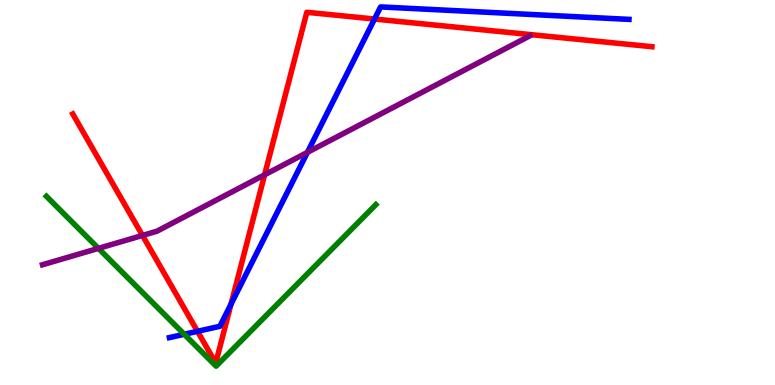[{'lines': ['blue', 'red'], 'intersections': [{'x': 2.55, 'y': 1.39}, {'x': 2.98, 'y': 2.1}, {'x': 4.83, 'y': 9.51}]}, {'lines': ['green', 'red'], 'intersections': []}, {'lines': ['purple', 'red'], 'intersections': [{'x': 1.84, 'y': 3.88}, {'x': 3.41, 'y': 5.46}]}, {'lines': ['blue', 'green'], 'intersections': [{'x': 2.38, 'y': 1.32}]}, {'lines': ['blue', 'purple'], 'intersections': [{'x': 3.97, 'y': 6.04}]}, {'lines': ['green', 'purple'], 'intersections': [{'x': 1.27, 'y': 3.55}]}]